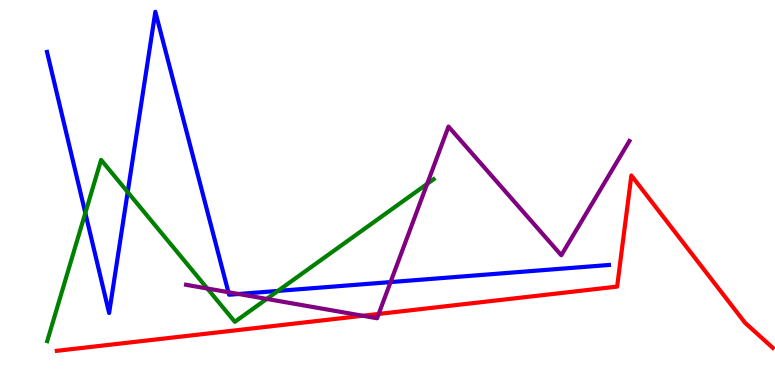[{'lines': ['blue', 'red'], 'intersections': []}, {'lines': ['green', 'red'], 'intersections': []}, {'lines': ['purple', 'red'], 'intersections': [{'x': 4.68, 'y': 1.8}, {'x': 4.89, 'y': 1.85}]}, {'lines': ['blue', 'green'], 'intersections': [{'x': 1.1, 'y': 4.47}, {'x': 1.65, 'y': 5.01}, {'x': 3.59, 'y': 2.44}]}, {'lines': ['blue', 'purple'], 'intersections': [{'x': 2.95, 'y': 2.41}, {'x': 3.08, 'y': 2.36}, {'x': 5.04, 'y': 2.67}]}, {'lines': ['green', 'purple'], 'intersections': [{'x': 2.68, 'y': 2.51}, {'x': 3.44, 'y': 2.24}, {'x': 5.51, 'y': 5.22}]}]